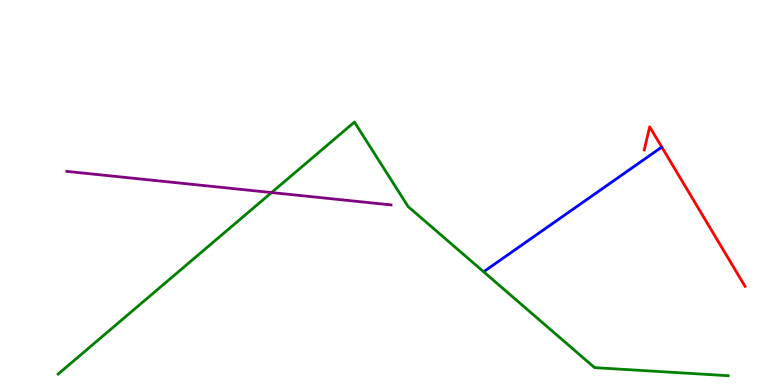[{'lines': ['blue', 'red'], 'intersections': []}, {'lines': ['green', 'red'], 'intersections': []}, {'lines': ['purple', 'red'], 'intersections': []}, {'lines': ['blue', 'green'], 'intersections': []}, {'lines': ['blue', 'purple'], 'intersections': []}, {'lines': ['green', 'purple'], 'intersections': [{'x': 3.5, 'y': 5.0}]}]